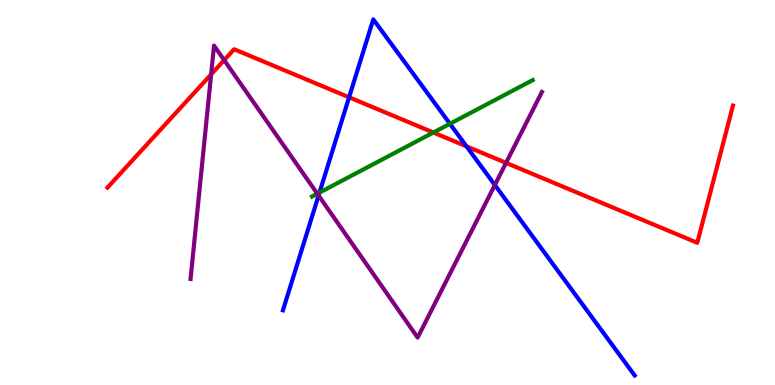[{'lines': ['blue', 'red'], 'intersections': [{'x': 4.5, 'y': 7.47}, {'x': 6.02, 'y': 6.2}]}, {'lines': ['green', 'red'], 'intersections': [{'x': 5.59, 'y': 6.56}]}, {'lines': ['purple', 'red'], 'intersections': [{'x': 2.72, 'y': 8.07}, {'x': 2.89, 'y': 8.44}, {'x': 6.53, 'y': 5.77}]}, {'lines': ['blue', 'green'], 'intersections': [{'x': 4.12, 'y': 5.0}, {'x': 5.81, 'y': 6.78}]}, {'lines': ['blue', 'purple'], 'intersections': [{'x': 4.11, 'y': 4.92}, {'x': 6.39, 'y': 5.2}]}, {'lines': ['green', 'purple'], 'intersections': [{'x': 4.09, 'y': 4.97}]}]